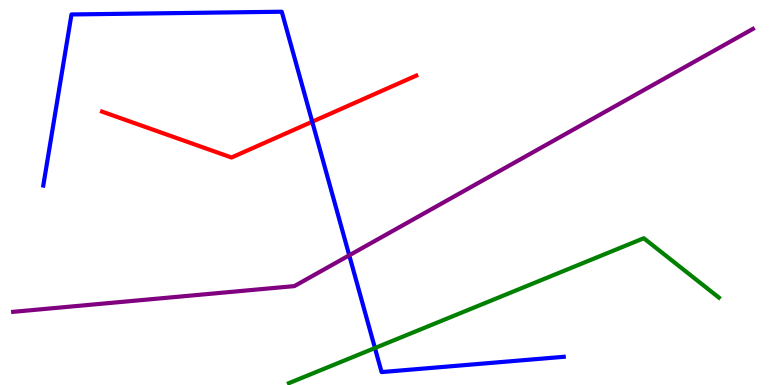[{'lines': ['blue', 'red'], 'intersections': [{'x': 4.03, 'y': 6.84}]}, {'lines': ['green', 'red'], 'intersections': []}, {'lines': ['purple', 'red'], 'intersections': []}, {'lines': ['blue', 'green'], 'intersections': [{'x': 4.84, 'y': 0.96}]}, {'lines': ['blue', 'purple'], 'intersections': [{'x': 4.51, 'y': 3.37}]}, {'lines': ['green', 'purple'], 'intersections': []}]